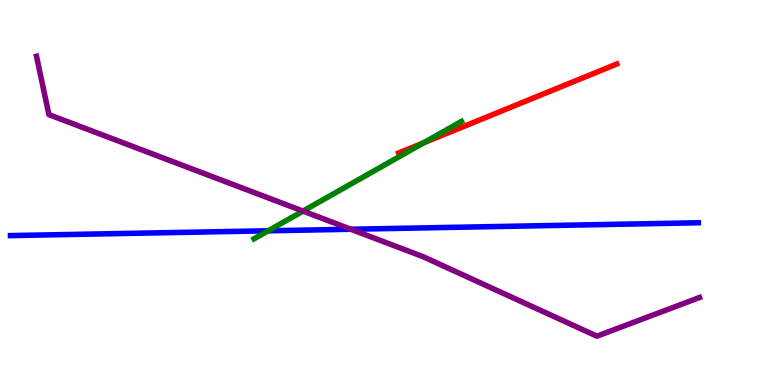[{'lines': ['blue', 'red'], 'intersections': []}, {'lines': ['green', 'red'], 'intersections': [{'x': 5.47, 'y': 6.29}]}, {'lines': ['purple', 'red'], 'intersections': []}, {'lines': ['blue', 'green'], 'intersections': [{'x': 3.46, 'y': 4.01}]}, {'lines': ['blue', 'purple'], 'intersections': [{'x': 4.53, 'y': 4.05}]}, {'lines': ['green', 'purple'], 'intersections': [{'x': 3.91, 'y': 4.52}]}]